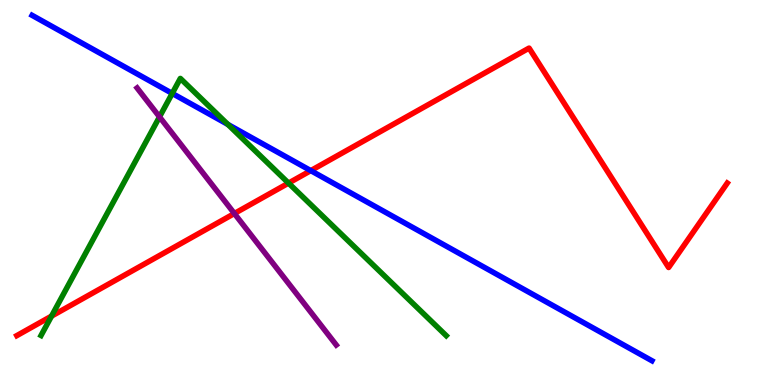[{'lines': ['blue', 'red'], 'intersections': [{'x': 4.01, 'y': 5.57}]}, {'lines': ['green', 'red'], 'intersections': [{'x': 0.665, 'y': 1.79}, {'x': 3.72, 'y': 5.24}]}, {'lines': ['purple', 'red'], 'intersections': [{'x': 3.02, 'y': 4.45}]}, {'lines': ['blue', 'green'], 'intersections': [{'x': 2.22, 'y': 7.57}, {'x': 2.94, 'y': 6.77}]}, {'lines': ['blue', 'purple'], 'intersections': []}, {'lines': ['green', 'purple'], 'intersections': [{'x': 2.06, 'y': 6.96}]}]